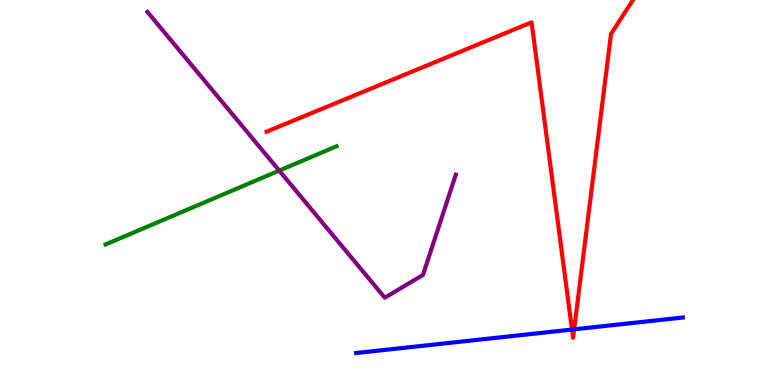[{'lines': ['blue', 'red'], 'intersections': [{'x': 7.38, 'y': 1.44}, {'x': 7.41, 'y': 1.45}]}, {'lines': ['green', 'red'], 'intersections': []}, {'lines': ['purple', 'red'], 'intersections': []}, {'lines': ['blue', 'green'], 'intersections': []}, {'lines': ['blue', 'purple'], 'intersections': []}, {'lines': ['green', 'purple'], 'intersections': [{'x': 3.6, 'y': 5.57}]}]